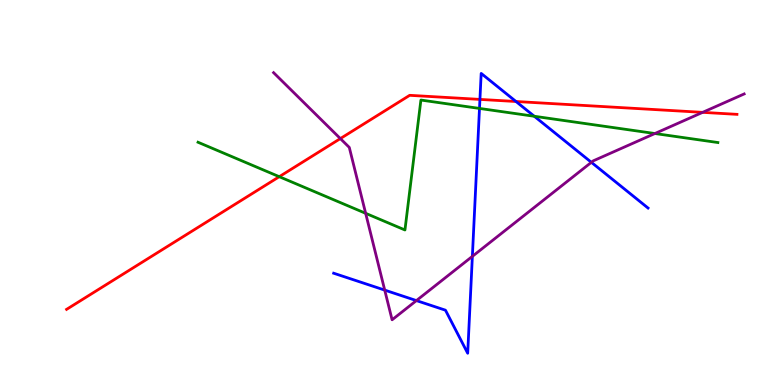[{'lines': ['blue', 'red'], 'intersections': [{'x': 6.19, 'y': 7.42}, {'x': 6.66, 'y': 7.36}]}, {'lines': ['green', 'red'], 'intersections': [{'x': 3.6, 'y': 5.41}]}, {'lines': ['purple', 'red'], 'intersections': [{'x': 4.39, 'y': 6.4}, {'x': 9.07, 'y': 7.08}]}, {'lines': ['blue', 'green'], 'intersections': [{'x': 6.19, 'y': 7.18}, {'x': 6.89, 'y': 6.98}]}, {'lines': ['blue', 'purple'], 'intersections': [{'x': 4.96, 'y': 2.46}, {'x': 5.37, 'y': 2.19}, {'x': 6.1, 'y': 3.34}, {'x': 7.63, 'y': 5.78}]}, {'lines': ['green', 'purple'], 'intersections': [{'x': 4.72, 'y': 4.46}, {'x': 8.45, 'y': 6.53}]}]